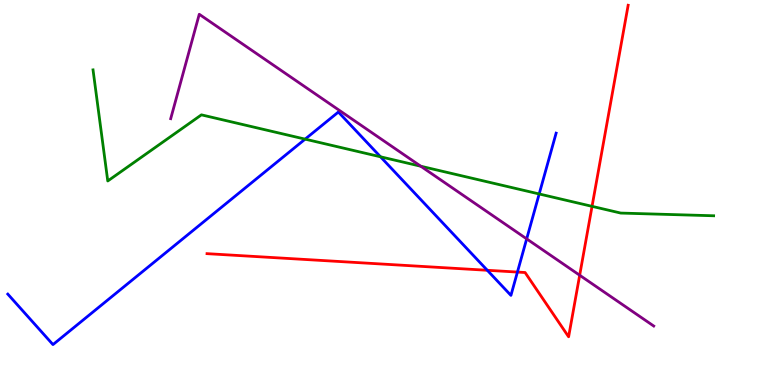[{'lines': ['blue', 'red'], 'intersections': [{'x': 6.29, 'y': 2.98}, {'x': 6.68, 'y': 2.93}]}, {'lines': ['green', 'red'], 'intersections': [{'x': 7.64, 'y': 4.64}]}, {'lines': ['purple', 'red'], 'intersections': [{'x': 7.48, 'y': 2.85}]}, {'lines': ['blue', 'green'], 'intersections': [{'x': 3.94, 'y': 6.39}, {'x': 4.91, 'y': 5.93}, {'x': 6.96, 'y': 4.96}]}, {'lines': ['blue', 'purple'], 'intersections': [{'x': 6.8, 'y': 3.8}]}, {'lines': ['green', 'purple'], 'intersections': [{'x': 5.43, 'y': 5.68}]}]